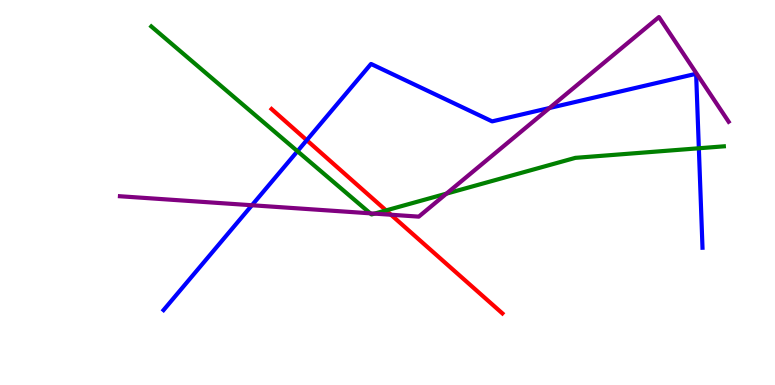[{'lines': ['blue', 'red'], 'intersections': [{'x': 3.96, 'y': 6.36}]}, {'lines': ['green', 'red'], 'intersections': [{'x': 4.98, 'y': 4.53}]}, {'lines': ['purple', 'red'], 'intersections': [{'x': 5.04, 'y': 4.42}]}, {'lines': ['blue', 'green'], 'intersections': [{'x': 3.84, 'y': 6.07}, {'x': 9.02, 'y': 6.15}]}, {'lines': ['blue', 'purple'], 'intersections': [{'x': 3.25, 'y': 4.67}, {'x': 7.09, 'y': 7.2}]}, {'lines': ['green', 'purple'], 'intersections': [{'x': 4.78, 'y': 4.46}, {'x': 4.83, 'y': 4.45}, {'x': 5.76, 'y': 4.97}]}]